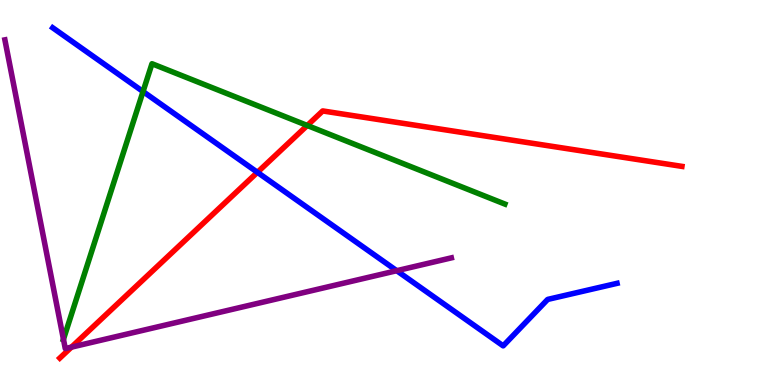[{'lines': ['blue', 'red'], 'intersections': [{'x': 3.32, 'y': 5.52}]}, {'lines': ['green', 'red'], 'intersections': [{'x': 3.96, 'y': 6.74}]}, {'lines': ['purple', 'red'], 'intersections': [{'x': 0.922, 'y': 0.984}]}, {'lines': ['blue', 'green'], 'intersections': [{'x': 1.85, 'y': 7.62}]}, {'lines': ['blue', 'purple'], 'intersections': [{'x': 5.12, 'y': 2.97}]}, {'lines': ['green', 'purple'], 'intersections': [{'x': 0.819, 'y': 1.19}]}]